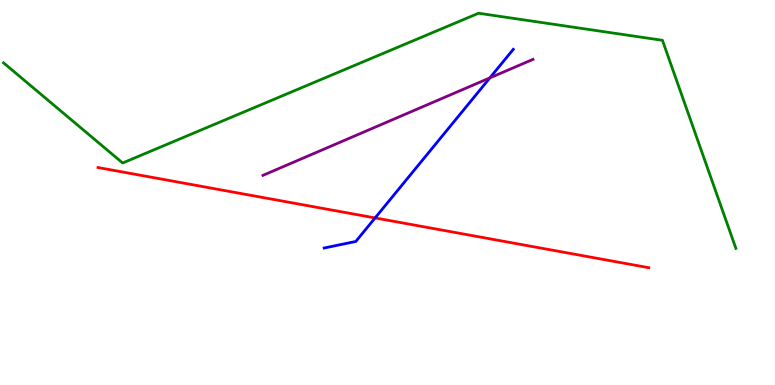[{'lines': ['blue', 'red'], 'intersections': [{'x': 4.84, 'y': 4.34}]}, {'lines': ['green', 'red'], 'intersections': []}, {'lines': ['purple', 'red'], 'intersections': []}, {'lines': ['blue', 'green'], 'intersections': []}, {'lines': ['blue', 'purple'], 'intersections': [{'x': 6.32, 'y': 7.98}]}, {'lines': ['green', 'purple'], 'intersections': []}]